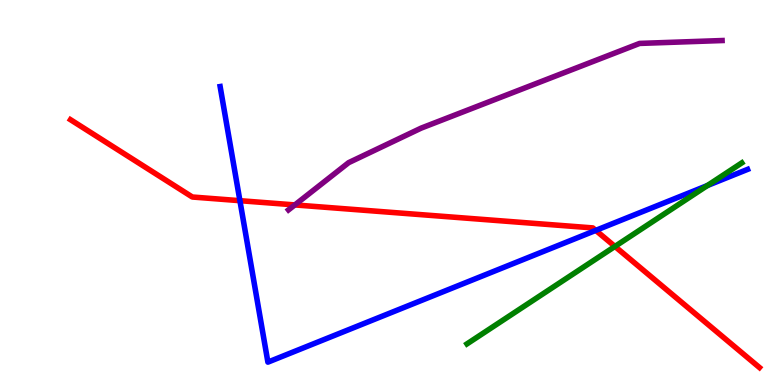[{'lines': ['blue', 'red'], 'intersections': [{'x': 3.1, 'y': 4.79}, {'x': 7.69, 'y': 4.02}]}, {'lines': ['green', 'red'], 'intersections': [{'x': 7.93, 'y': 3.6}]}, {'lines': ['purple', 'red'], 'intersections': [{'x': 3.8, 'y': 4.68}]}, {'lines': ['blue', 'green'], 'intersections': [{'x': 9.13, 'y': 5.18}]}, {'lines': ['blue', 'purple'], 'intersections': []}, {'lines': ['green', 'purple'], 'intersections': []}]